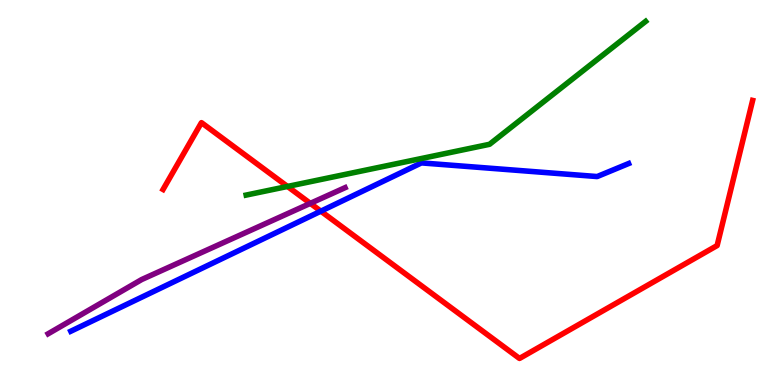[{'lines': ['blue', 'red'], 'intersections': [{'x': 4.14, 'y': 4.51}]}, {'lines': ['green', 'red'], 'intersections': [{'x': 3.71, 'y': 5.16}]}, {'lines': ['purple', 'red'], 'intersections': [{'x': 4.0, 'y': 4.72}]}, {'lines': ['blue', 'green'], 'intersections': []}, {'lines': ['blue', 'purple'], 'intersections': []}, {'lines': ['green', 'purple'], 'intersections': []}]